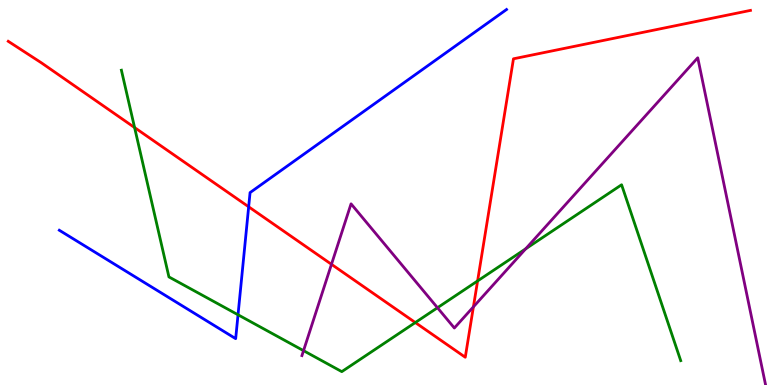[{'lines': ['blue', 'red'], 'intersections': [{'x': 3.21, 'y': 4.63}]}, {'lines': ['green', 'red'], 'intersections': [{'x': 1.74, 'y': 6.69}, {'x': 5.36, 'y': 1.62}, {'x': 6.16, 'y': 2.7}]}, {'lines': ['purple', 'red'], 'intersections': [{'x': 4.28, 'y': 3.13}, {'x': 6.11, 'y': 2.03}]}, {'lines': ['blue', 'green'], 'intersections': [{'x': 3.07, 'y': 1.82}]}, {'lines': ['blue', 'purple'], 'intersections': []}, {'lines': ['green', 'purple'], 'intersections': [{'x': 3.92, 'y': 0.892}, {'x': 5.64, 'y': 2.01}, {'x': 6.78, 'y': 3.54}]}]